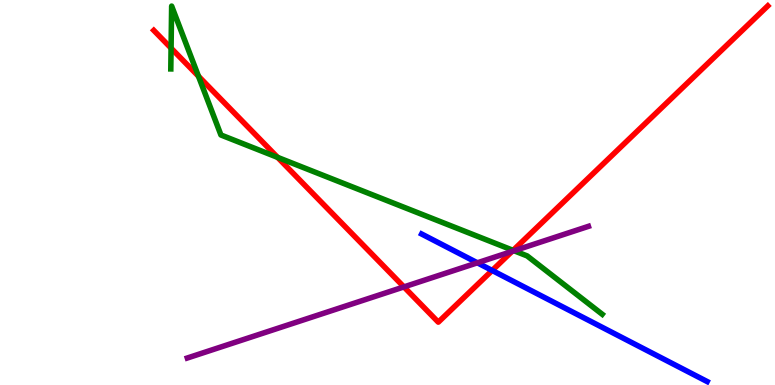[{'lines': ['blue', 'red'], 'intersections': [{'x': 6.35, 'y': 2.98}]}, {'lines': ['green', 'red'], 'intersections': [{'x': 2.21, 'y': 8.75}, {'x': 2.56, 'y': 8.02}, {'x': 3.58, 'y': 5.91}, {'x': 6.62, 'y': 3.5}]}, {'lines': ['purple', 'red'], 'intersections': [{'x': 5.21, 'y': 2.55}, {'x': 6.61, 'y': 3.47}]}, {'lines': ['blue', 'green'], 'intersections': []}, {'lines': ['blue', 'purple'], 'intersections': [{'x': 6.16, 'y': 3.17}]}, {'lines': ['green', 'purple'], 'intersections': [{'x': 6.63, 'y': 3.49}]}]